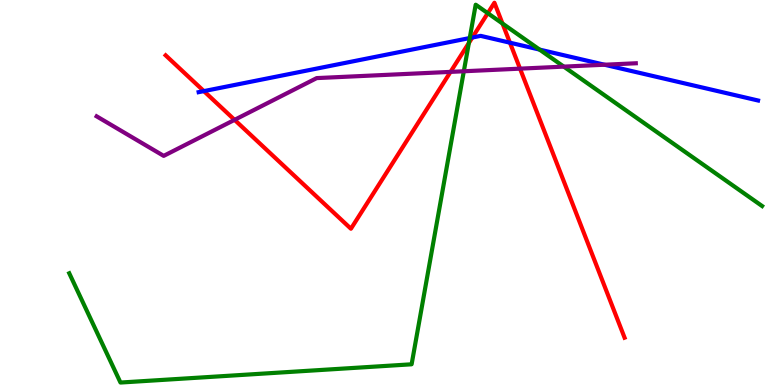[{'lines': ['blue', 'red'], 'intersections': [{'x': 2.63, 'y': 7.63}, {'x': 6.09, 'y': 9.03}, {'x': 6.58, 'y': 8.89}]}, {'lines': ['green', 'red'], 'intersections': [{'x': 6.05, 'y': 8.88}, {'x': 6.29, 'y': 9.66}, {'x': 6.48, 'y': 9.39}]}, {'lines': ['purple', 'red'], 'intersections': [{'x': 3.03, 'y': 6.89}, {'x': 5.81, 'y': 8.13}, {'x': 6.71, 'y': 8.22}]}, {'lines': ['blue', 'green'], 'intersections': [{'x': 6.06, 'y': 9.01}, {'x': 6.96, 'y': 8.71}]}, {'lines': ['blue', 'purple'], 'intersections': [{'x': 7.8, 'y': 8.32}]}, {'lines': ['green', 'purple'], 'intersections': [{'x': 5.98, 'y': 8.15}, {'x': 7.27, 'y': 8.27}]}]